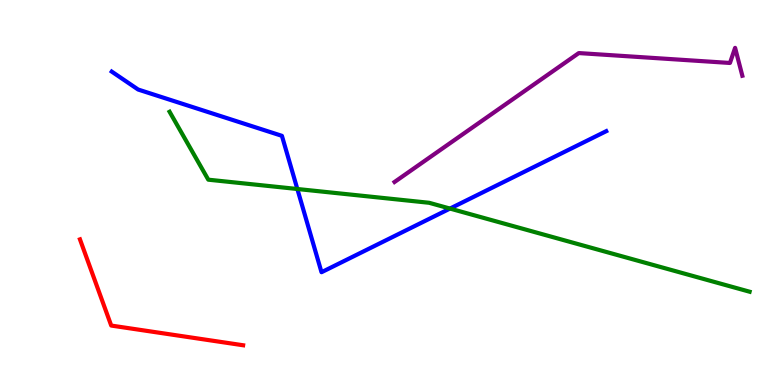[{'lines': ['blue', 'red'], 'intersections': []}, {'lines': ['green', 'red'], 'intersections': []}, {'lines': ['purple', 'red'], 'intersections': []}, {'lines': ['blue', 'green'], 'intersections': [{'x': 3.84, 'y': 5.09}, {'x': 5.81, 'y': 4.58}]}, {'lines': ['blue', 'purple'], 'intersections': []}, {'lines': ['green', 'purple'], 'intersections': []}]